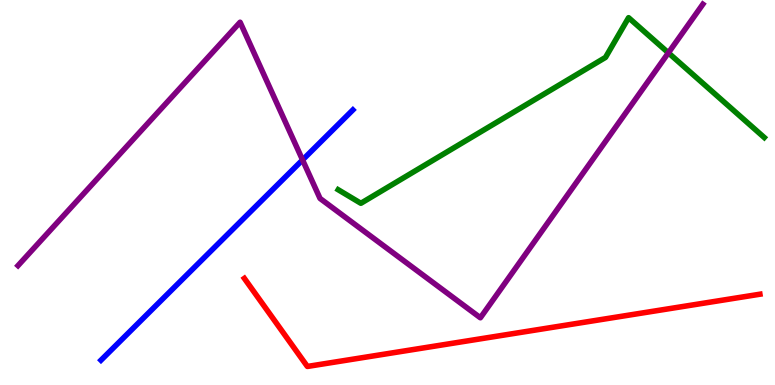[{'lines': ['blue', 'red'], 'intersections': []}, {'lines': ['green', 'red'], 'intersections': []}, {'lines': ['purple', 'red'], 'intersections': []}, {'lines': ['blue', 'green'], 'intersections': []}, {'lines': ['blue', 'purple'], 'intersections': [{'x': 3.9, 'y': 5.85}]}, {'lines': ['green', 'purple'], 'intersections': [{'x': 8.62, 'y': 8.63}]}]